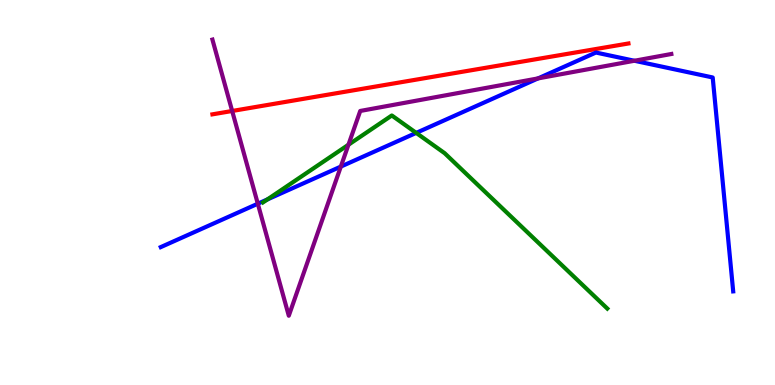[{'lines': ['blue', 'red'], 'intersections': []}, {'lines': ['green', 'red'], 'intersections': []}, {'lines': ['purple', 'red'], 'intersections': [{'x': 3.0, 'y': 7.12}]}, {'lines': ['blue', 'green'], 'intersections': [{'x': 3.45, 'y': 4.82}, {'x': 5.37, 'y': 6.55}]}, {'lines': ['blue', 'purple'], 'intersections': [{'x': 3.33, 'y': 4.71}, {'x': 4.4, 'y': 5.67}, {'x': 6.94, 'y': 7.96}, {'x': 8.19, 'y': 8.42}]}, {'lines': ['green', 'purple'], 'intersections': [{'x': 4.5, 'y': 6.24}]}]